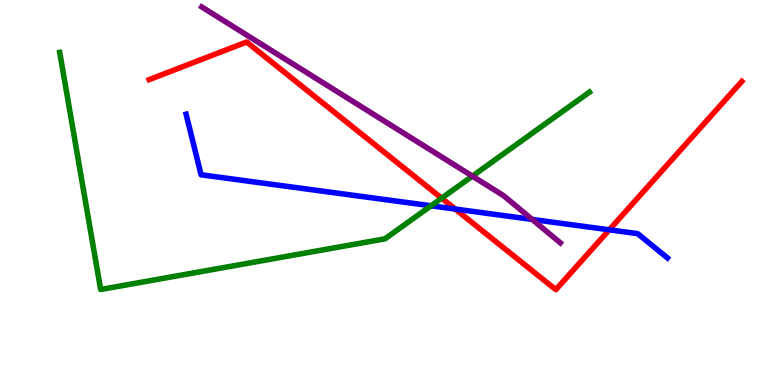[{'lines': ['blue', 'red'], 'intersections': [{'x': 5.87, 'y': 4.57}, {'x': 7.86, 'y': 4.03}]}, {'lines': ['green', 'red'], 'intersections': [{'x': 5.7, 'y': 4.85}]}, {'lines': ['purple', 'red'], 'intersections': []}, {'lines': ['blue', 'green'], 'intersections': [{'x': 5.56, 'y': 4.65}]}, {'lines': ['blue', 'purple'], 'intersections': [{'x': 6.87, 'y': 4.3}]}, {'lines': ['green', 'purple'], 'intersections': [{'x': 6.1, 'y': 5.43}]}]